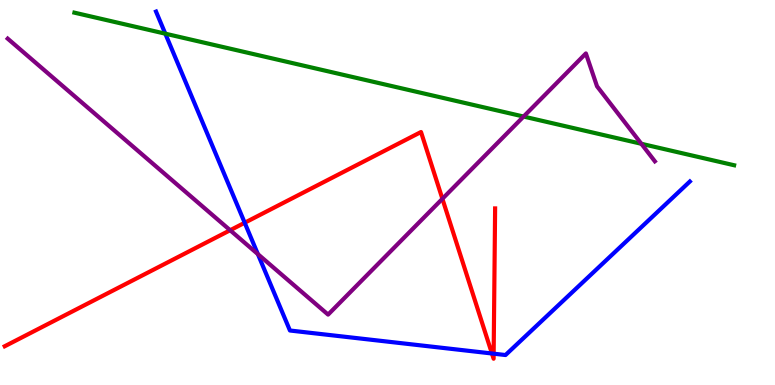[{'lines': ['blue', 'red'], 'intersections': [{'x': 3.16, 'y': 4.21}, {'x': 6.35, 'y': 0.819}, {'x': 6.37, 'y': 0.813}]}, {'lines': ['green', 'red'], 'intersections': []}, {'lines': ['purple', 'red'], 'intersections': [{'x': 2.97, 'y': 4.02}, {'x': 5.71, 'y': 4.84}]}, {'lines': ['blue', 'green'], 'intersections': [{'x': 2.13, 'y': 9.13}]}, {'lines': ['blue', 'purple'], 'intersections': [{'x': 3.33, 'y': 3.4}]}, {'lines': ['green', 'purple'], 'intersections': [{'x': 6.76, 'y': 6.97}, {'x': 8.28, 'y': 6.27}]}]